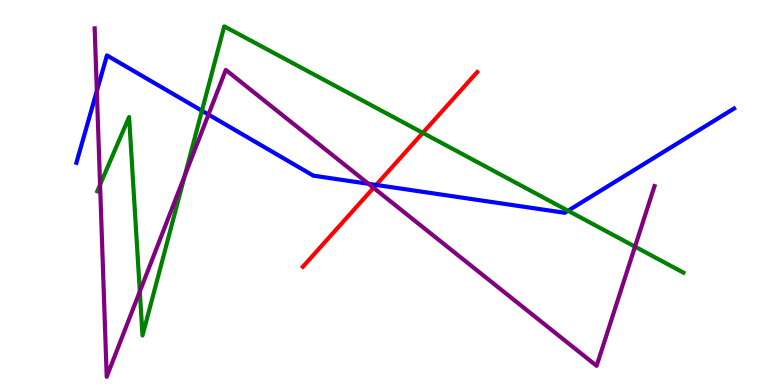[{'lines': ['blue', 'red'], 'intersections': [{'x': 4.85, 'y': 5.2}]}, {'lines': ['green', 'red'], 'intersections': [{'x': 5.46, 'y': 6.55}]}, {'lines': ['purple', 'red'], 'intersections': [{'x': 4.82, 'y': 5.12}]}, {'lines': ['blue', 'green'], 'intersections': [{'x': 2.61, 'y': 7.12}, {'x': 7.33, 'y': 4.53}]}, {'lines': ['blue', 'purple'], 'intersections': [{'x': 1.25, 'y': 7.64}, {'x': 2.69, 'y': 7.02}, {'x': 4.76, 'y': 5.23}]}, {'lines': ['green', 'purple'], 'intersections': [{'x': 1.29, 'y': 5.2}, {'x': 1.8, 'y': 2.43}, {'x': 2.38, 'y': 5.44}, {'x': 8.19, 'y': 3.59}]}]